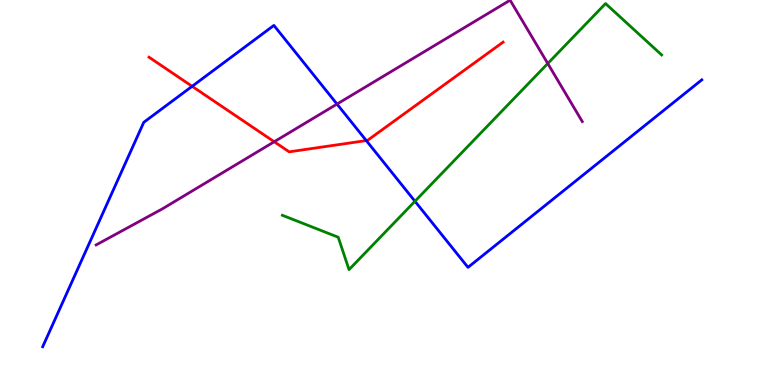[{'lines': ['blue', 'red'], 'intersections': [{'x': 2.48, 'y': 7.76}, {'x': 4.73, 'y': 6.35}]}, {'lines': ['green', 'red'], 'intersections': []}, {'lines': ['purple', 'red'], 'intersections': [{'x': 3.54, 'y': 6.32}]}, {'lines': ['blue', 'green'], 'intersections': [{'x': 5.35, 'y': 4.77}]}, {'lines': ['blue', 'purple'], 'intersections': [{'x': 4.35, 'y': 7.3}]}, {'lines': ['green', 'purple'], 'intersections': [{'x': 7.07, 'y': 8.35}]}]